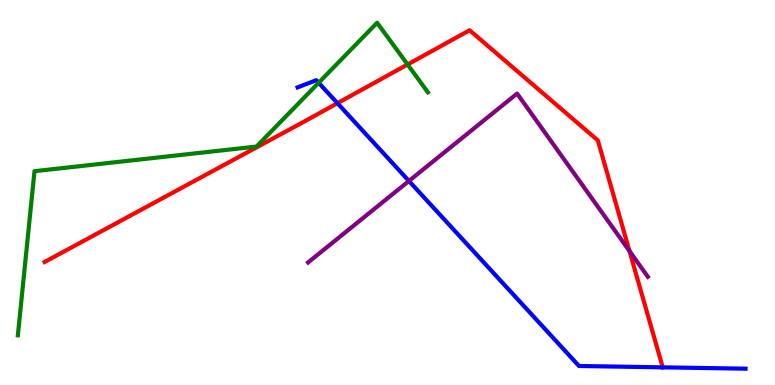[{'lines': ['blue', 'red'], 'intersections': [{'x': 4.35, 'y': 7.32}, {'x': 8.55, 'y': 0.459}]}, {'lines': ['green', 'red'], 'intersections': [{'x': 5.26, 'y': 8.33}]}, {'lines': ['purple', 'red'], 'intersections': [{'x': 8.12, 'y': 3.48}]}, {'lines': ['blue', 'green'], 'intersections': [{'x': 4.11, 'y': 7.85}]}, {'lines': ['blue', 'purple'], 'intersections': [{'x': 5.28, 'y': 5.3}]}, {'lines': ['green', 'purple'], 'intersections': []}]